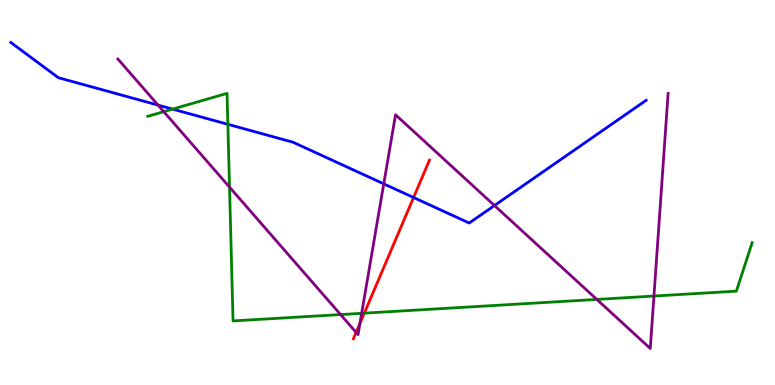[{'lines': ['blue', 'red'], 'intersections': [{'x': 5.34, 'y': 4.87}]}, {'lines': ['green', 'red'], 'intersections': [{'x': 4.7, 'y': 1.87}]}, {'lines': ['purple', 'red'], 'intersections': [{'x': 4.59, 'y': 1.37}, {'x': 4.64, 'y': 1.6}]}, {'lines': ['blue', 'green'], 'intersections': [{'x': 2.23, 'y': 7.17}, {'x': 2.94, 'y': 6.77}]}, {'lines': ['blue', 'purple'], 'intersections': [{'x': 2.04, 'y': 7.27}, {'x': 4.95, 'y': 5.22}, {'x': 6.38, 'y': 4.66}]}, {'lines': ['green', 'purple'], 'intersections': [{'x': 2.11, 'y': 7.1}, {'x': 2.96, 'y': 5.14}, {'x': 4.39, 'y': 1.83}, {'x': 4.67, 'y': 1.86}, {'x': 7.7, 'y': 2.22}, {'x': 8.44, 'y': 2.31}]}]